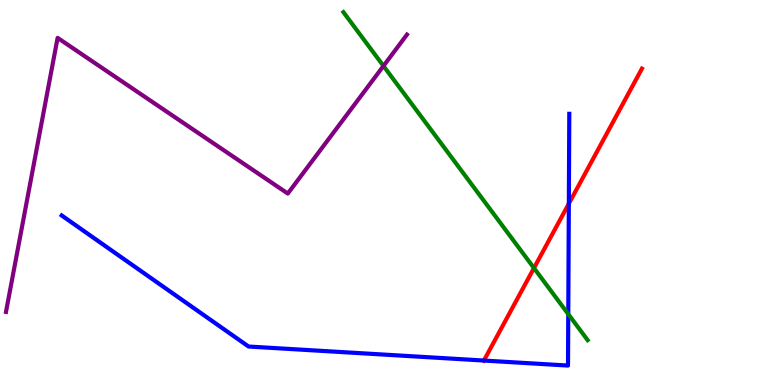[{'lines': ['blue', 'red'], 'intersections': [{'x': 6.24, 'y': 0.635}, {'x': 7.34, 'y': 4.71}]}, {'lines': ['green', 'red'], 'intersections': [{'x': 6.89, 'y': 3.04}]}, {'lines': ['purple', 'red'], 'intersections': []}, {'lines': ['blue', 'green'], 'intersections': [{'x': 7.33, 'y': 1.84}]}, {'lines': ['blue', 'purple'], 'intersections': []}, {'lines': ['green', 'purple'], 'intersections': [{'x': 4.95, 'y': 8.29}]}]